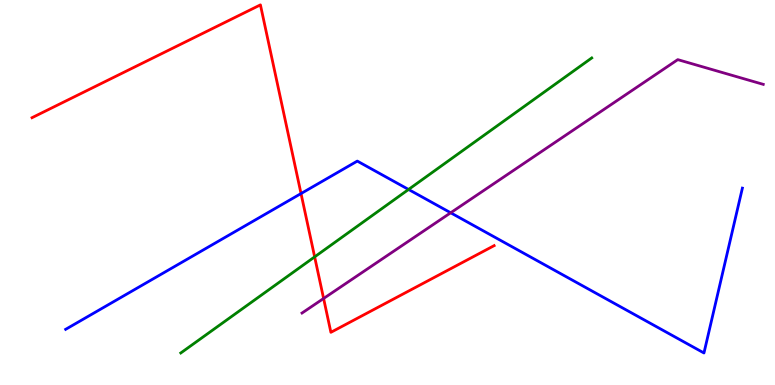[{'lines': ['blue', 'red'], 'intersections': [{'x': 3.88, 'y': 4.97}]}, {'lines': ['green', 'red'], 'intersections': [{'x': 4.06, 'y': 3.33}]}, {'lines': ['purple', 'red'], 'intersections': [{'x': 4.18, 'y': 2.25}]}, {'lines': ['blue', 'green'], 'intersections': [{'x': 5.27, 'y': 5.08}]}, {'lines': ['blue', 'purple'], 'intersections': [{'x': 5.82, 'y': 4.47}]}, {'lines': ['green', 'purple'], 'intersections': []}]